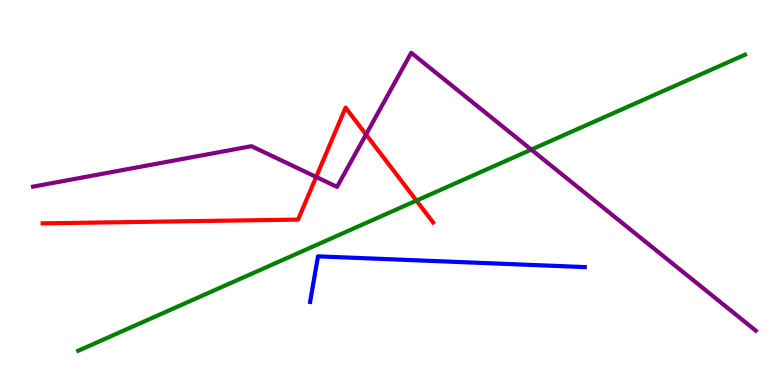[{'lines': ['blue', 'red'], 'intersections': []}, {'lines': ['green', 'red'], 'intersections': [{'x': 5.37, 'y': 4.79}]}, {'lines': ['purple', 'red'], 'intersections': [{'x': 4.08, 'y': 5.4}, {'x': 4.72, 'y': 6.51}]}, {'lines': ['blue', 'green'], 'intersections': []}, {'lines': ['blue', 'purple'], 'intersections': []}, {'lines': ['green', 'purple'], 'intersections': [{'x': 6.86, 'y': 6.11}]}]